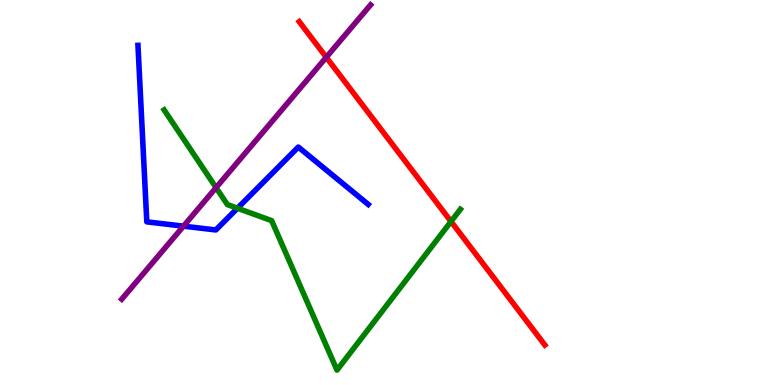[{'lines': ['blue', 'red'], 'intersections': []}, {'lines': ['green', 'red'], 'intersections': [{'x': 5.82, 'y': 4.25}]}, {'lines': ['purple', 'red'], 'intersections': [{'x': 4.21, 'y': 8.51}]}, {'lines': ['blue', 'green'], 'intersections': [{'x': 3.06, 'y': 4.59}]}, {'lines': ['blue', 'purple'], 'intersections': [{'x': 2.37, 'y': 4.13}]}, {'lines': ['green', 'purple'], 'intersections': [{'x': 2.79, 'y': 5.13}]}]